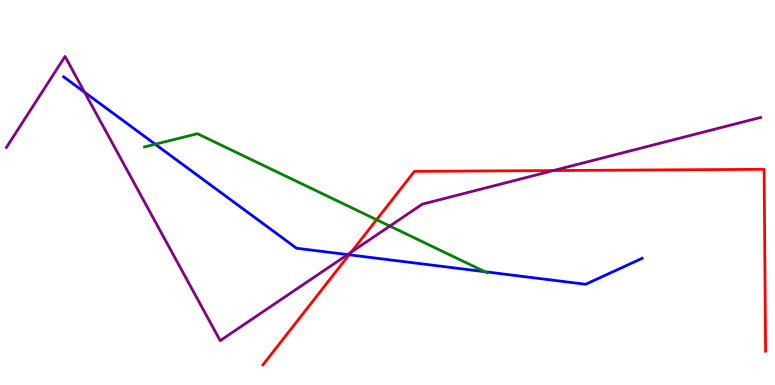[{'lines': ['blue', 'red'], 'intersections': [{'x': 4.5, 'y': 3.38}]}, {'lines': ['green', 'red'], 'intersections': [{'x': 4.86, 'y': 4.29}]}, {'lines': ['purple', 'red'], 'intersections': [{'x': 4.53, 'y': 3.45}, {'x': 7.14, 'y': 5.57}]}, {'lines': ['blue', 'green'], 'intersections': [{'x': 2.0, 'y': 6.25}, {'x': 6.26, 'y': 2.94}]}, {'lines': ['blue', 'purple'], 'intersections': [{'x': 1.09, 'y': 7.61}, {'x': 4.49, 'y': 3.39}]}, {'lines': ['green', 'purple'], 'intersections': [{'x': 5.03, 'y': 4.13}]}]